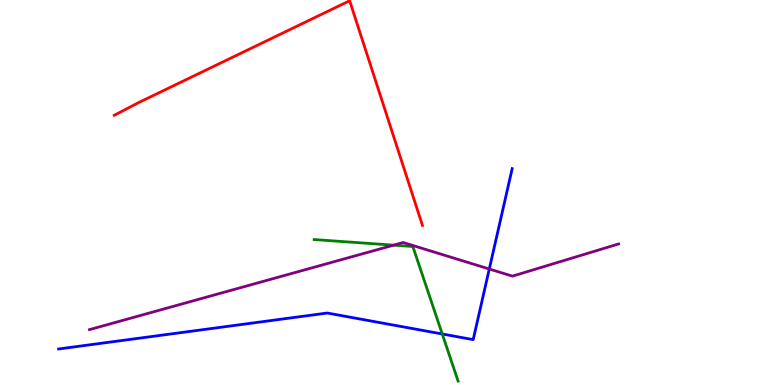[{'lines': ['blue', 'red'], 'intersections': []}, {'lines': ['green', 'red'], 'intersections': []}, {'lines': ['purple', 'red'], 'intersections': []}, {'lines': ['blue', 'green'], 'intersections': [{'x': 5.71, 'y': 1.33}]}, {'lines': ['blue', 'purple'], 'intersections': [{'x': 6.31, 'y': 3.01}]}, {'lines': ['green', 'purple'], 'intersections': [{'x': 5.08, 'y': 3.63}]}]